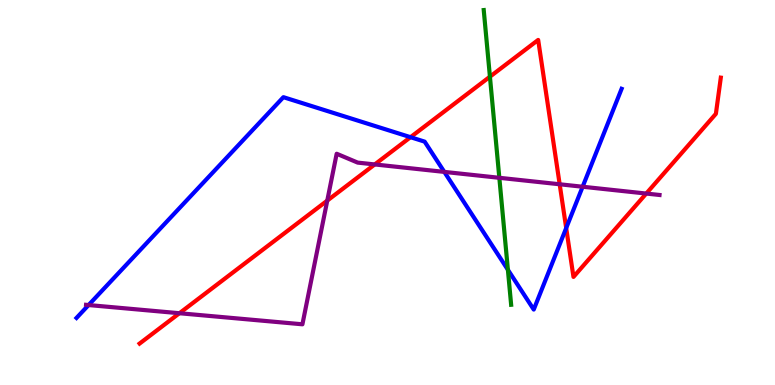[{'lines': ['blue', 'red'], 'intersections': [{'x': 5.3, 'y': 6.44}, {'x': 7.31, 'y': 4.08}]}, {'lines': ['green', 'red'], 'intersections': [{'x': 6.32, 'y': 8.01}]}, {'lines': ['purple', 'red'], 'intersections': [{'x': 2.32, 'y': 1.86}, {'x': 4.22, 'y': 4.79}, {'x': 4.84, 'y': 5.73}, {'x': 7.22, 'y': 5.21}, {'x': 8.34, 'y': 4.97}]}, {'lines': ['blue', 'green'], 'intersections': [{'x': 6.55, 'y': 2.99}]}, {'lines': ['blue', 'purple'], 'intersections': [{'x': 1.14, 'y': 2.08}, {'x': 5.73, 'y': 5.54}, {'x': 7.52, 'y': 5.15}]}, {'lines': ['green', 'purple'], 'intersections': [{'x': 6.44, 'y': 5.38}]}]